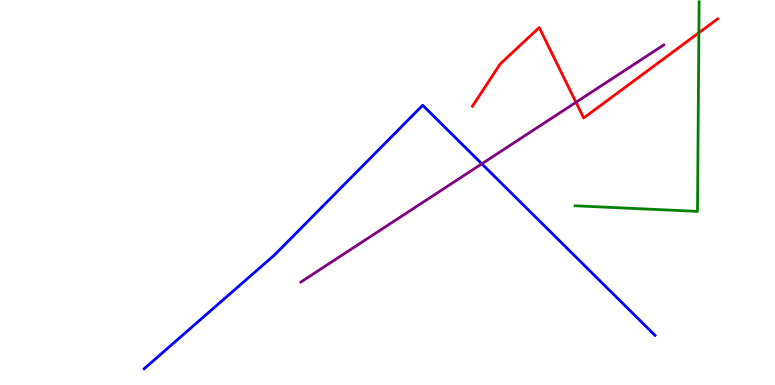[{'lines': ['blue', 'red'], 'intersections': []}, {'lines': ['green', 'red'], 'intersections': [{'x': 9.02, 'y': 9.15}]}, {'lines': ['purple', 'red'], 'intersections': [{'x': 7.43, 'y': 7.34}]}, {'lines': ['blue', 'green'], 'intersections': []}, {'lines': ['blue', 'purple'], 'intersections': [{'x': 6.22, 'y': 5.74}]}, {'lines': ['green', 'purple'], 'intersections': []}]